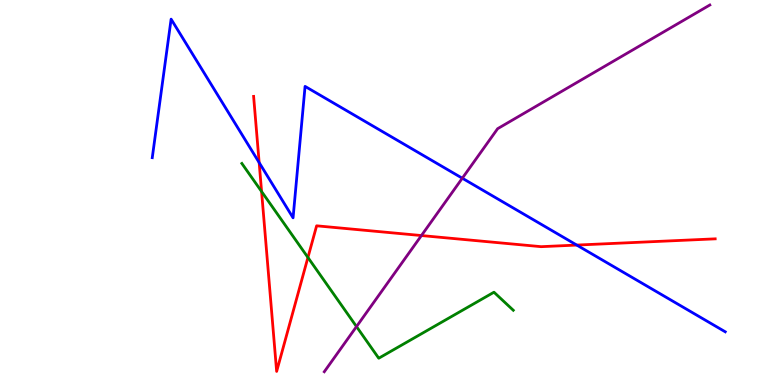[{'lines': ['blue', 'red'], 'intersections': [{'x': 3.34, 'y': 5.78}, {'x': 7.44, 'y': 3.63}]}, {'lines': ['green', 'red'], 'intersections': [{'x': 3.38, 'y': 5.03}, {'x': 3.97, 'y': 3.31}]}, {'lines': ['purple', 'red'], 'intersections': [{'x': 5.44, 'y': 3.88}]}, {'lines': ['blue', 'green'], 'intersections': []}, {'lines': ['blue', 'purple'], 'intersections': [{'x': 5.97, 'y': 5.37}]}, {'lines': ['green', 'purple'], 'intersections': [{'x': 4.6, 'y': 1.52}]}]